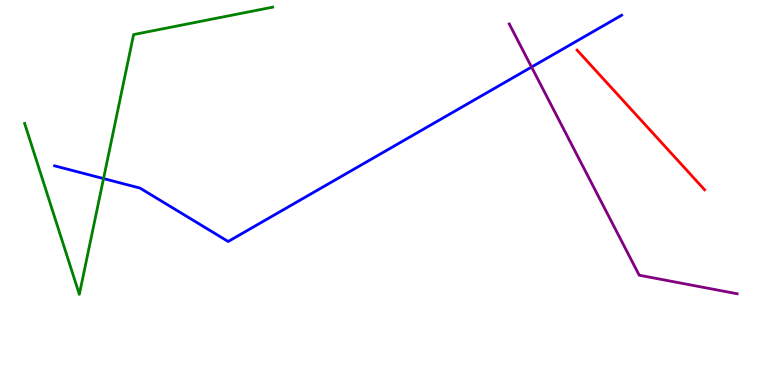[{'lines': ['blue', 'red'], 'intersections': []}, {'lines': ['green', 'red'], 'intersections': []}, {'lines': ['purple', 'red'], 'intersections': []}, {'lines': ['blue', 'green'], 'intersections': [{'x': 1.34, 'y': 5.36}]}, {'lines': ['blue', 'purple'], 'intersections': [{'x': 6.86, 'y': 8.26}]}, {'lines': ['green', 'purple'], 'intersections': []}]